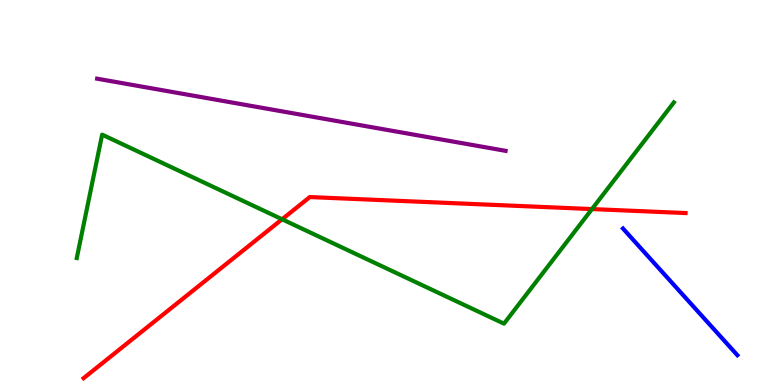[{'lines': ['blue', 'red'], 'intersections': []}, {'lines': ['green', 'red'], 'intersections': [{'x': 3.64, 'y': 4.3}, {'x': 7.64, 'y': 4.57}]}, {'lines': ['purple', 'red'], 'intersections': []}, {'lines': ['blue', 'green'], 'intersections': []}, {'lines': ['blue', 'purple'], 'intersections': []}, {'lines': ['green', 'purple'], 'intersections': []}]